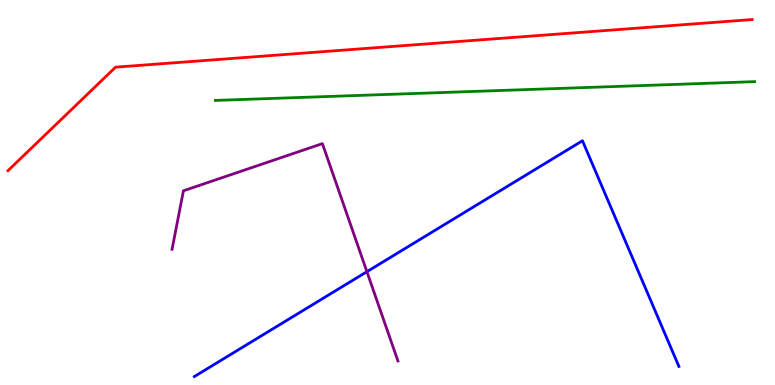[{'lines': ['blue', 'red'], 'intersections': []}, {'lines': ['green', 'red'], 'intersections': []}, {'lines': ['purple', 'red'], 'intersections': []}, {'lines': ['blue', 'green'], 'intersections': []}, {'lines': ['blue', 'purple'], 'intersections': [{'x': 4.73, 'y': 2.94}]}, {'lines': ['green', 'purple'], 'intersections': []}]